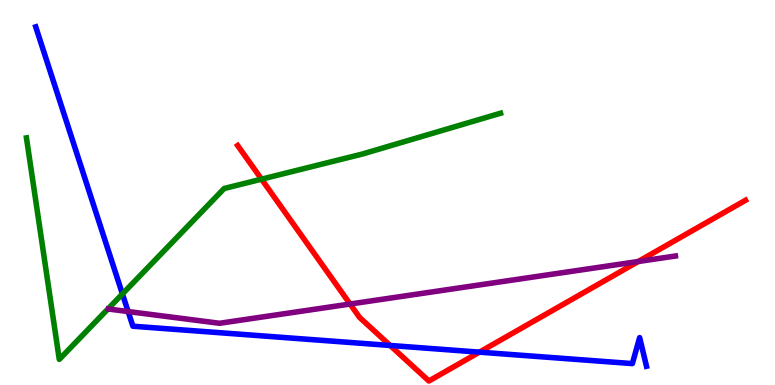[{'lines': ['blue', 'red'], 'intersections': [{'x': 5.03, 'y': 1.03}, {'x': 6.19, 'y': 0.853}]}, {'lines': ['green', 'red'], 'intersections': [{'x': 3.37, 'y': 5.35}]}, {'lines': ['purple', 'red'], 'intersections': [{'x': 4.52, 'y': 2.1}, {'x': 8.23, 'y': 3.21}]}, {'lines': ['blue', 'green'], 'intersections': [{'x': 1.58, 'y': 2.36}]}, {'lines': ['blue', 'purple'], 'intersections': [{'x': 1.65, 'y': 1.91}]}, {'lines': ['green', 'purple'], 'intersections': []}]